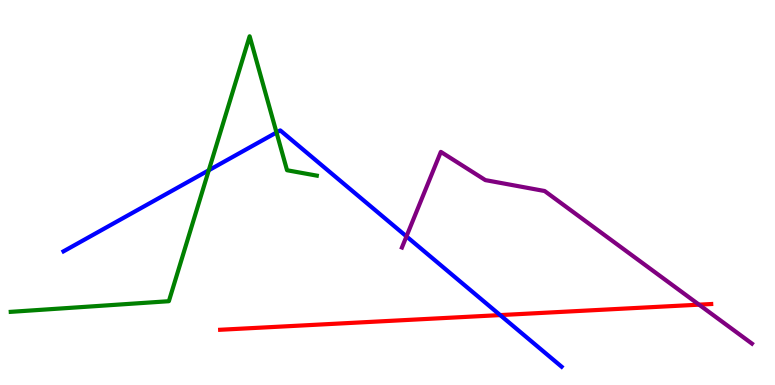[{'lines': ['blue', 'red'], 'intersections': [{'x': 6.45, 'y': 1.82}]}, {'lines': ['green', 'red'], 'intersections': []}, {'lines': ['purple', 'red'], 'intersections': [{'x': 9.02, 'y': 2.09}]}, {'lines': ['blue', 'green'], 'intersections': [{'x': 2.69, 'y': 5.58}, {'x': 3.57, 'y': 6.56}]}, {'lines': ['blue', 'purple'], 'intersections': [{'x': 5.24, 'y': 3.86}]}, {'lines': ['green', 'purple'], 'intersections': []}]